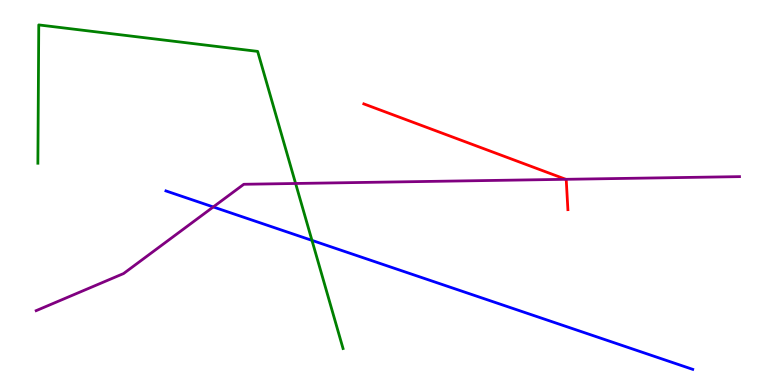[{'lines': ['blue', 'red'], 'intersections': []}, {'lines': ['green', 'red'], 'intersections': []}, {'lines': ['purple', 'red'], 'intersections': [{'x': 7.3, 'y': 5.34}]}, {'lines': ['blue', 'green'], 'intersections': [{'x': 4.03, 'y': 3.76}]}, {'lines': ['blue', 'purple'], 'intersections': [{'x': 2.75, 'y': 4.62}]}, {'lines': ['green', 'purple'], 'intersections': [{'x': 3.81, 'y': 5.23}]}]